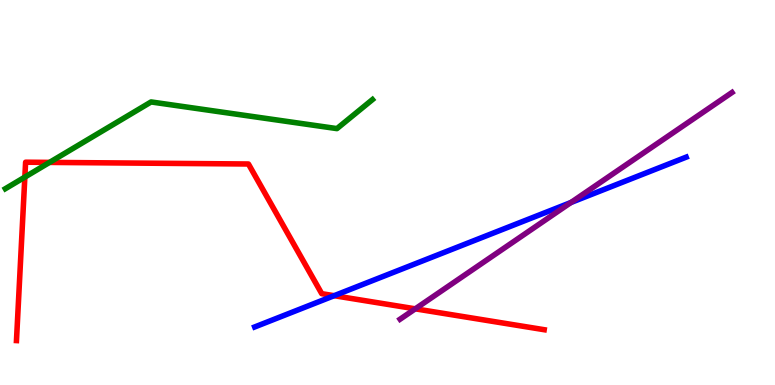[{'lines': ['blue', 'red'], 'intersections': [{'x': 4.31, 'y': 2.32}]}, {'lines': ['green', 'red'], 'intersections': [{'x': 0.321, 'y': 5.4}, {'x': 0.639, 'y': 5.78}]}, {'lines': ['purple', 'red'], 'intersections': [{'x': 5.36, 'y': 1.98}]}, {'lines': ['blue', 'green'], 'intersections': []}, {'lines': ['blue', 'purple'], 'intersections': [{'x': 7.37, 'y': 4.74}]}, {'lines': ['green', 'purple'], 'intersections': []}]